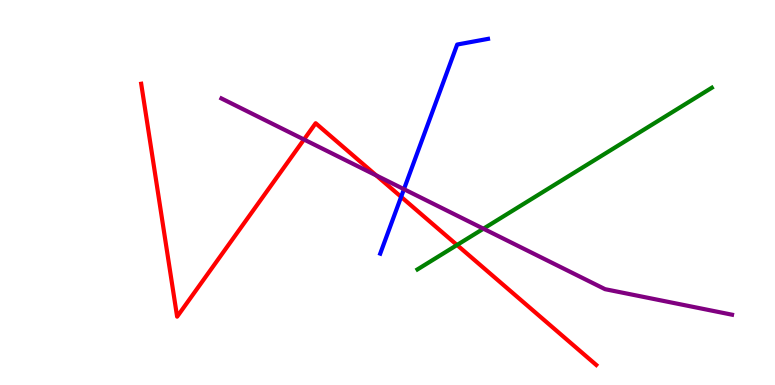[{'lines': ['blue', 'red'], 'intersections': [{'x': 5.18, 'y': 4.89}]}, {'lines': ['green', 'red'], 'intersections': [{'x': 5.9, 'y': 3.64}]}, {'lines': ['purple', 'red'], 'intersections': [{'x': 3.92, 'y': 6.38}, {'x': 4.85, 'y': 5.44}]}, {'lines': ['blue', 'green'], 'intersections': []}, {'lines': ['blue', 'purple'], 'intersections': [{'x': 5.21, 'y': 5.09}]}, {'lines': ['green', 'purple'], 'intersections': [{'x': 6.24, 'y': 4.06}]}]